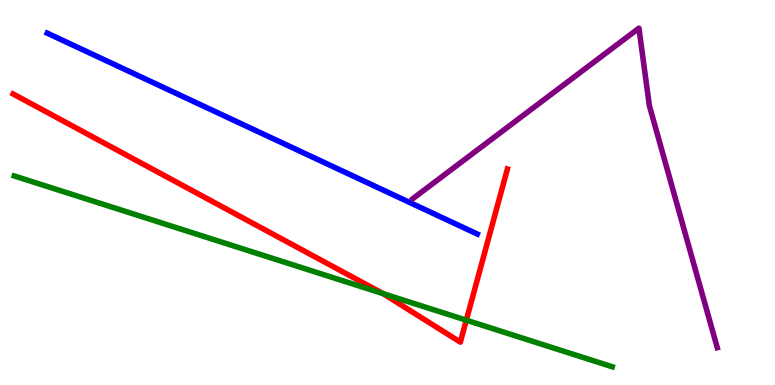[{'lines': ['blue', 'red'], 'intersections': []}, {'lines': ['green', 'red'], 'intersections': [{'x': 4.94, 'y': 2.37}, {'x': 6.02, 'y': 1.68}]}, {'lines': ['purple', 'red'], 'intersections': []}, {'lines': ['blue', 'green'], 'intersections': []}, {'lines': ['blue', 'purple'], 'intersections': []}, {'lines': ['green', 'purple'], 'intersections': []}]